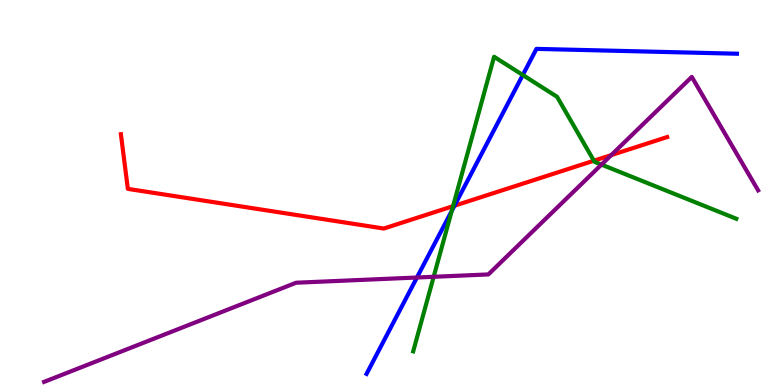[{'lines': ['blue', 'red'], 'intersections': [{'x': 5.86, 'y': 4.66}]}, {'lines': ['green', 'red'], 'intersections': [{'x': 5.85, 'y': 4.64}, {'x': 7.66, 'y': 5.83}]}, {'lines': ['purple', 'red'], 'intersections': [{'x': 7.89, 'y': 5.97}]}, {'lines': ['blue', 'green'], 'intersections': [{'x': 5.83, 'y': 4.52}, {'x': 6.75, 'y': 8.05}]}, {'lines': ['blue', 'purple'], 'intersections': [{'x': 5.38, 'y': 2.79}]}, {'lines': ['green', 'purple'], 'intersections': [{'x': 5.6, 'y': 2.81}, {'x': 7.76, 'y': 5.72}]}]